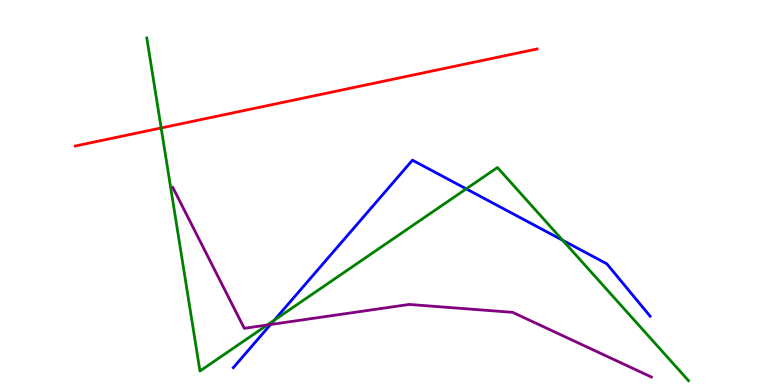[{'lines': ['blue', 'red'], 'intersections': []}, {'lines': ['green', 'red'], 'intersections': [{'x': 2.08, 'y': 6.68}]}, {'lines': ['purple', 'red'], 'intersections': []}, {'lines': ['blue', 'green'], 'intersections': [{'x': 3.54, 'y': 1.68}, {'x': 6.02, 'y': 5.09}, {'x': 7.26, 'y': 3.76}]}, {'lines': ['blue', 'purple'], 'intersections': [{'x': 3.49, 'y': 1.57}]}, {'lines': ['green', 'purple'], 'intersections': [{'x': 3.45, 'y': 1.56}]}]